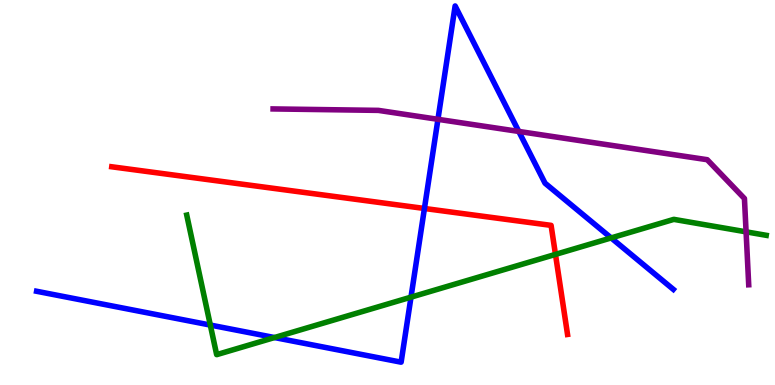[{'lines': ['blue', 'red'], 'intersections': [{'x': 5.48, 'y': 4.59}]}, {'lines': ['green', 'red'], 'intersections': [{'x': 7.17, 'y': 3.39}]}, {'lines': ['purple', 'red'], 'intersections': []}, {'lines': ['blue', 'green'], 'intersections': [{'x': 2.71, 'y': 1.56}, {'x': 3.54, 'y': 1.23}, {'x': 5.3, 'y': 2.28}, {'x': 7.89, 'y': 3.82}]}, {'lines': ['blue', 'purple'], 'intersections': [{'x': 5.65, 'y': 6.9}, {'x': 6.69, 'y': 6.59}]}, {'lines': ['green', 'purple'], 'intersections': [{'x': 9.63, 'y': 3.98}]}]